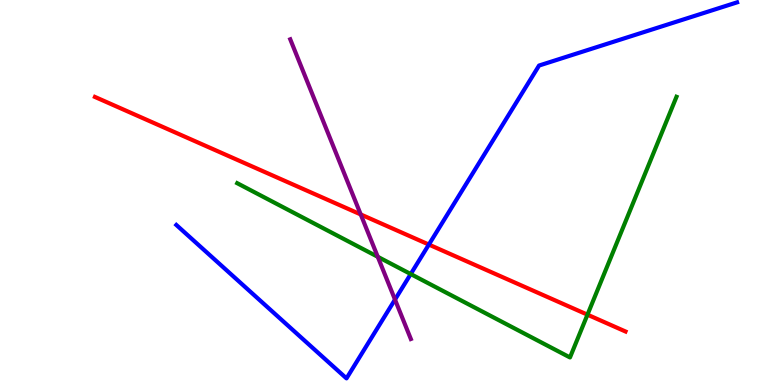[{'lines': ['blue', 'red'], 'intersections': [{'x': 5.53, 'y': 3.65}]}, {'lines': ['green', 'red'], 'intersections': [{'x': 7.58, 'y': 1.83}]}, {'lines': ['purple', 'red'], 'intersections': [{'x': 4.65, 'y': 4.43}]}, {'lines': ['blue', 'green'], 'intersections': [{'x': 5.3, 'y': 2.88}]}, {'lines': ['blue', 'purple'], 'intersections': [{'x': 5.1, 'y': 2.22}]}, {'lines': ['green', 'purple'], 'intersections': [{'x': 4.87, 'y': 3.33}]}]